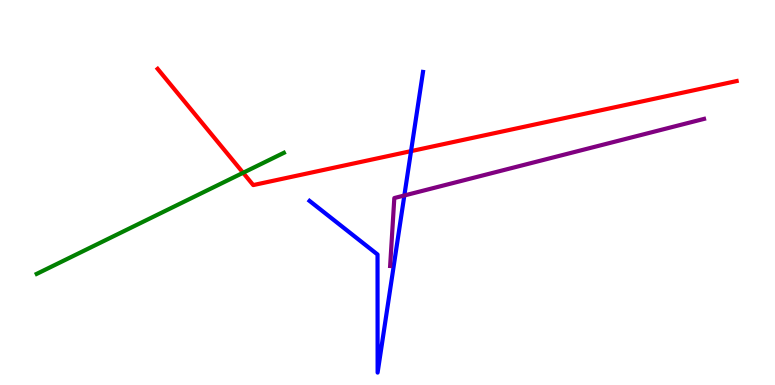[{'lines': ['blue', 'red'], 'intersections': [{'x': 5.3, 'y': 6.07}]}, {'lines': ['green', 'red'], 'intersections': [{'x': 3.14, 'y': 5.51}]}, {'lines': ['purple', 'red'], 'intersections': []}, {'lines': ['blue', 'green'], 'intersections': []}, {'lines': ['blue', 'purple'], 'intersections': [{'x': 5.22, 'y': 4.92}]}, {'lines': ['green', 'purple'], 'intersections': []}]